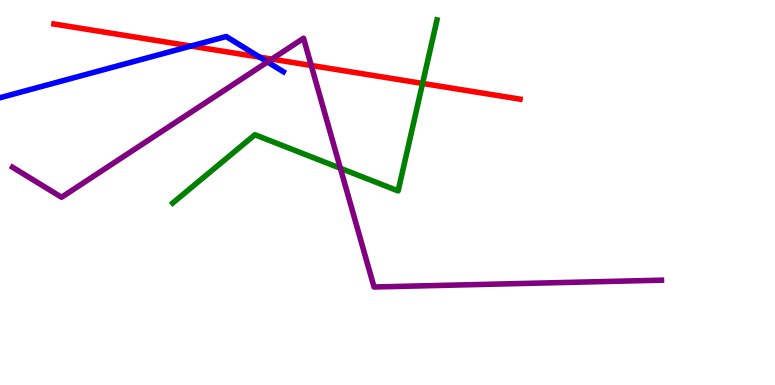[{'lines': ['blue', 'red'], 'intersections': [{'x': 2.46, 'y': 8.8}, {'x': 3.35, 'y': 8.52}]}, {'lines': ['green', 'red'], 'intersections': [{'x': 5.45, 'y': 7.83}]}, {'lines': ['purple', 'red'], 'intersections': [{'x': 3.51, 'y': 8.46}, {'x': 4.02, 'y': 8.3}]}, {'lines': ['blue', 'green'], 'intersections': []}, {'lines': ['blue', 'purple'], 'intersections': [{'x': 3.45, 'y': 8.39}]}, {'lines': ['green', 'purple'], 'intersections': [{'x': 4.39, 'y': 5.63}]}]